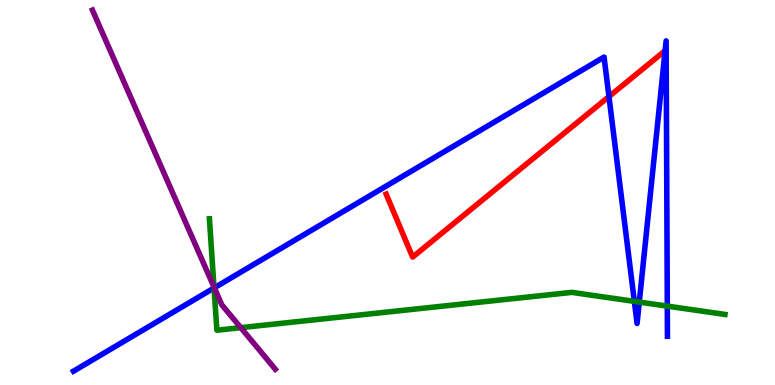[{'lines': ['blue', 'red'], 'intersections': [{'x': 7.86, 'y': 7.49}]}, {'lines': ['green', 'red'], 'intersections': []}, {'lines': ['purple', 'red'], 'intersections': []}, {'lines': ['blue', 'green'], 'intersections': [{'x': 2.76, 'y': 2.52}, {'x': 8.19, 'y': 2.17}, {'x': 8.25, 'y': 2.15}, {'x': 8.61, 'y': 2.05}]}, {'lines': ['blue', 'purple'], 'intersections': [{'x': 2.77, 'y': 2.52}]}, {'lines': ['green', 'purple'], 'intersections': [{'x': 2.76, 'y': 2.54}, {'x': 3.11, 'y': 1.49}]}]